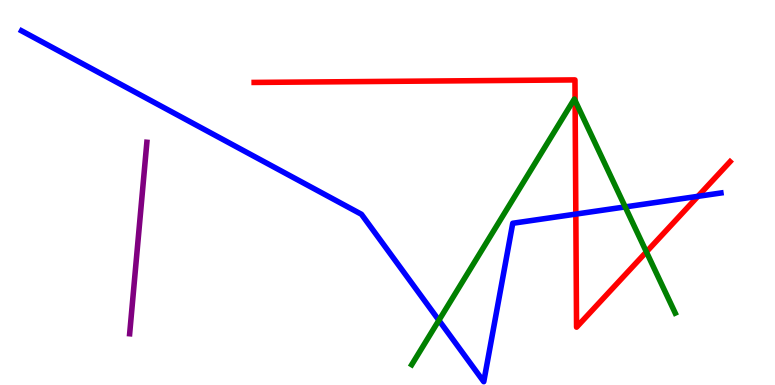[{'lines': ['blue', 'red'], 'intersections': [{'x': 7.43, 'y': 4.44}, {'x': 9.01, 'y': 4.9}]}, {'lines': ['green', 'red'], 'intersections': [{'x': 7.42, 'y': 7.39}, {'x': 8.34, 'y': 3.46}]}, {'lines': ['purple', 'red'], 'intersections': []}, {'lines': ['blue', 'green'], 'intersections': [{'x': 5.66, 'y': 1.68}, {'x': 8.07, 'y': 4.63}]}, {'lines': ['blue', 'purple'], 'intersections': []}, {'lines': ['green', 'purple'], 'intersections': []}]